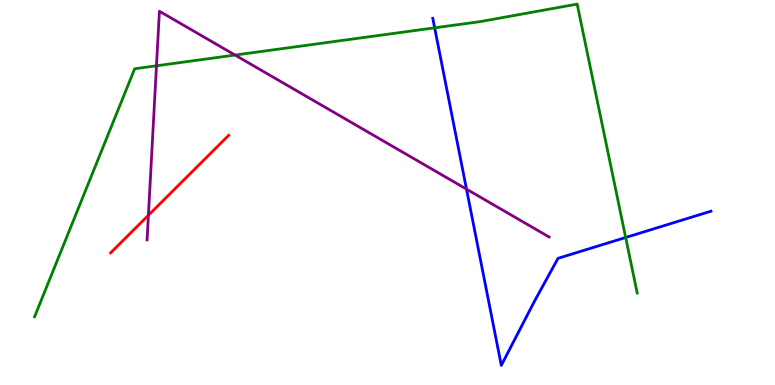[{'lines': ['blue', 'red'], 'intersections': []}, {'lines': ['green', 'red'], 'intersections': []}, {'lines': ['purple', 'red'], 'intersections': [{'x': 1.91, 'y': 4.41}]}, {'lines': ['blue', 'green'], 'intersections': [{'x': 5.61, 'y': 9.28}, {'x': 8.07, 'y': 3.83}]}, {'lines': ['blue', 'purple'], 'intersections': [{'x': 6.02, 'y': 5.09}]}, {'lines': ['green', 'purple'], 'intersections': [{'x': 2.02, 'y': 8.29}, {'x': 3.03, 'y': 8.57}]}]